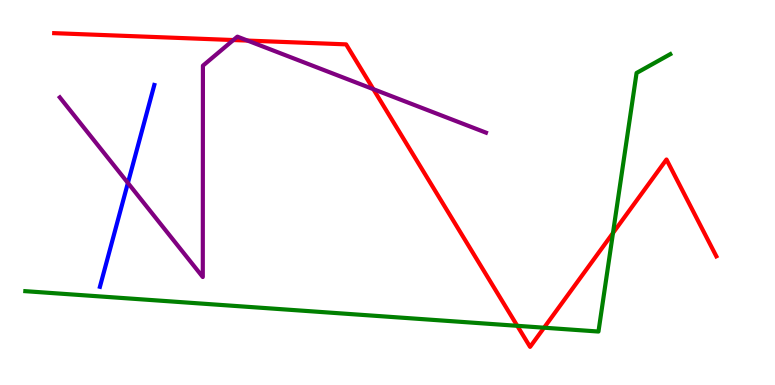[{'lines': ['blue', 'red'], 'intersections': []}, {'lines': ['green', 'red'], 'intersections': [{'x': 6.67, 'y': 1.54}, {'x': 7.02, 'y': 1.49}, {'x': 7.91, 'y': 3.95}]}, {'lines': ['purple', 'red'], 'intersections': [{'x': 3.01, 'y': 8.96}, {'x': 3.19, 'y': 8.95}, {'x': 4.82, 'y': 7.68}]}, {'lines': ['blue', 'green'], 'intersections': []}, {'lines': ['blue', 'purple'], 'intersections': [{'x': 1.65, 'y': 5.25}]}, {'lines': ['green', 'purple'], 'intersections': []}]